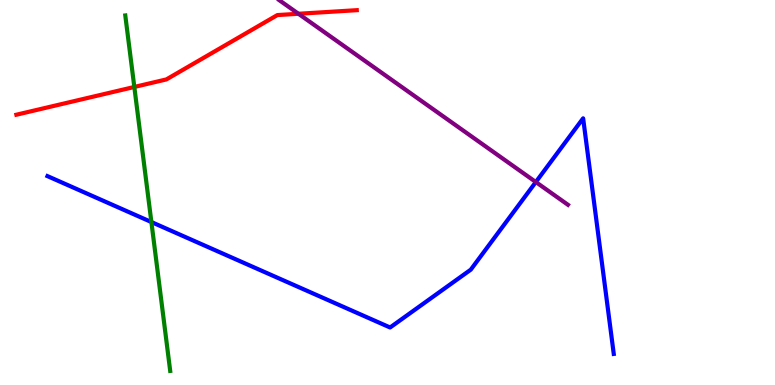[{'lines': ['blue', 'red'], 'intersections': []}, {'lines': ['green', 'red'], 'intersections': [{'x': 1.73, 'y': 7.74}]}, {'lines': ['purple', 'red'], 'intersections': [{'x': 3.85, 'y': 9.64}]}, {'lines': ['blue', 'green'], 'intersections': [{'x': 1.95, 'y': 4.23}]}, {'lines': ['blue', 'purple'], 'intersections': [{'x': 6.91, 'y': 5.27}]}, {'lines': ['green', 'purple'], 'intersections': []}]